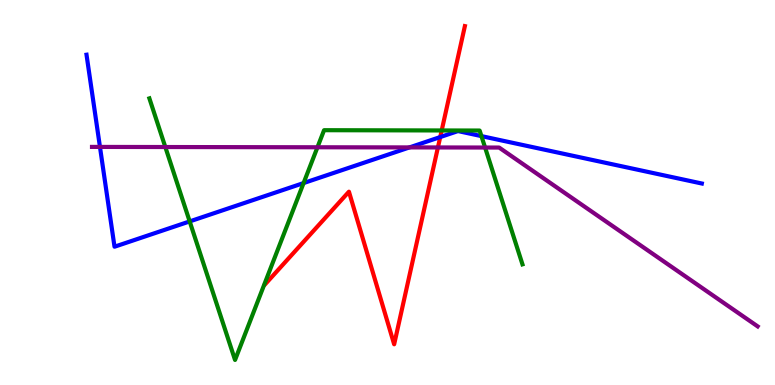[{'lines': ['blue', 'red'], 'intersections': [{'x': 5.68, 'y': 6.44}]}, {'lines': ['green', 'red'], 'intersections': [{'x': 5.7, 'y': 6.61}]}, {'lines': ['purple', 'red'], 'intersections': [{'x': 5.65, 'y': 6.17}]}, {'lines': ['blue', 'green'], 'intersections': [{'x': 2.45, 'y': 4.25}, {'x': 3.92, 'y': 5.25}, {'x': 6.21, 'y': 6.46}]}, {'lines': ['blue', 'purple'], 'intersections': [{'x': 1.29, 'y': 6.18}, {'x': 5.28, 'y': 6.17}]}, {'lines': ['green', 'purple'], 'intersections': [{'x': 2.13, 'y': 6.18}, {'x': 4.1, 'y': 6.17}, {'x': 6.26, 'y': 6.17}]}]